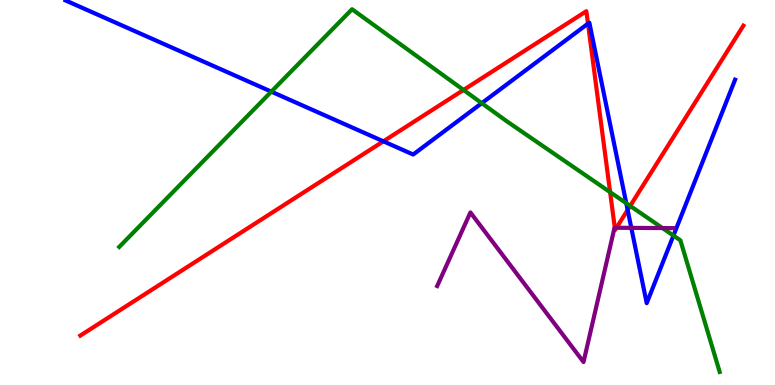[{'lines': ['blue', 'red'], 'intersections': [{'x': 4.95, 'y': 6.33}, {'x': 7.59, 'y': 9.39}, {'x': 8.1, 'y': 4.55}]}, {'lines': ['green', 'red'], 'intersections': [{'x': 5.98, 'y': 7.66}, {'x': 7.87, 'y': 5.01}, {'x': 8.13, 'y': 4.65}]}, {'lines': ['purple', 'red'], 'intersections': [{'x': 7.93, 'y': 4.08}, {'x': 7.95, 'y': 4.08}]}, {'lines': ['blue', 'green'], 'intersections': [{'x': 3.5, 'y': 7.62}, {'x': 6.22, 'y': 7.32}, {'x': 8.08, 'y': 4.72}, {'x': 8.69, 'y': 3.88}]}, {'lines': ['blue', 'purple'], 'intersections': [{'x': 8.15, 'y': 4.08}]}, {'lines': ['green', 'purple'], 'intersections': [{'x': 8.55, 'y': 4.08}]}]